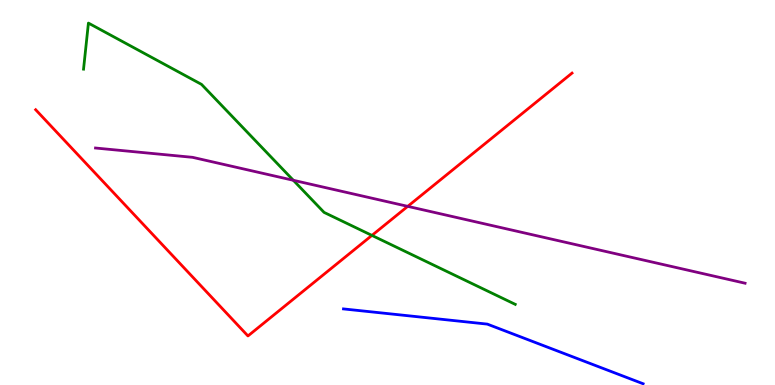[{'lines': ['blue', 'red'], 'intersections': []}, {'lines': ['green', 'red'], 'intersections': [{'x': 4.8, 'y': 3.89}]}, {'lines': ['purple', 'red'], 'intersections': [{'x': 5.26, 'y': 4.64}]}, {'lines': ['blue', 'green'], 'intersections': []}, {'lines': ['blue', 'purple'], 'intersections': []}, {'lines': ['green', 'purple'], 'intersections': [{'x': 3.78, 'y': 5.32}]}]